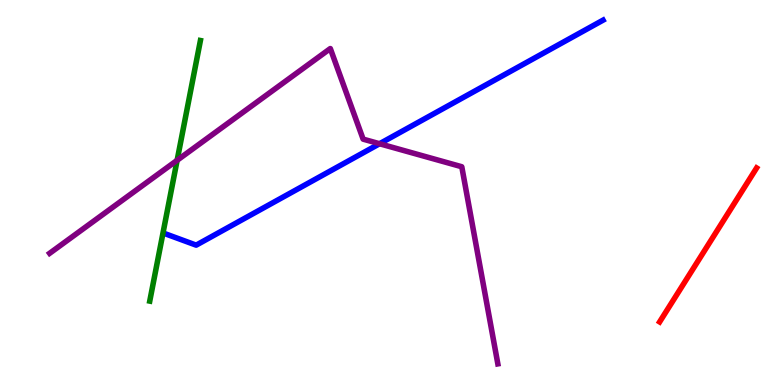[{'lines': ['blue', 'red'], 'intersections': []}, {'lines': ['green', 'red'], 'intersections': []}, {'lines': ['purple', 'red'], 'intersections': []}, {'lines': ['blue', 'green'], 'intersections': []}, {'lines': ['blue', 'purple'], 'intersections': [{'x': 4.9, 'y': 6.27}]}, {'lines': ['green', 'purple'], 'intersections': [{'x': 2.29, 'y': 5.84}]}]